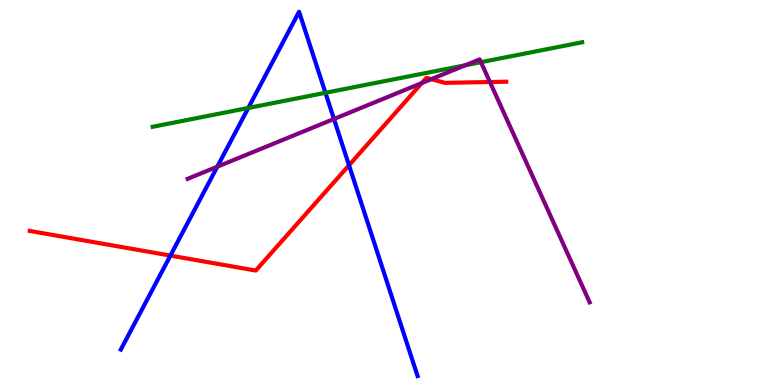[{'lines': ['blue', 'red'], 'intersections': [{'x': 2.2, 'y': 3.36}, {'x': 4.5, 'y': 5.71}]}, {'lines': ['green', 'red'], 'intersections': []}, {'lines': ['purple', 'red'], 'intersections': [{'x': 5.44, 'y': 7.84}, {'x': 5.57, 'y': 7.94}, {'x': 6.32, 'y': 7.87}]}, {'lines': ['blue', 'green'], 'intersections': [{'x': 3.2, 'y': 7.2}, {'x': 4.2, 'y': 7.59}]}, {'lines': ['blue', 'purple'], 'intersections': [{'x': 2.8, 'y': 5.67}, {'x': 4.31, 'y': 6.91}]}, {'lines': ['green', 'purple'], 'intersections': [{'x': 6.0, 'y': 8.3}, {'x': 6.21, 'y': 8.38}]}]